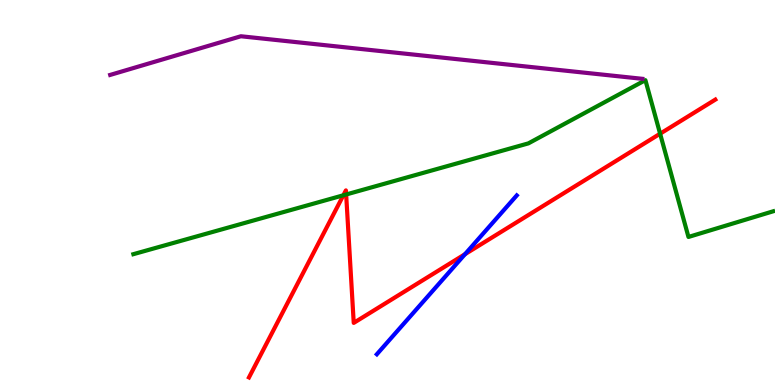[{'lines': ['blue', 'red'], 'intersections': [{'x': 6.0, 'y': 3.4}]}, {'lines': ['green', 'red'], 'intersections': [{'x': 4.43, 'y': 4.93}, {'x': 4.47, 'y': 4.95}, {'x': 8.52, 'y': 6.53}]}, {'lines': ['purple', 'red'], 'intersections': []}, {'lines': ['blue', 'green'], 'intersections': []}, {'lines': ['blue', 'purple'], 'intersections': []}, {'lines': ['green', 'purple'], 'intersections': []}]